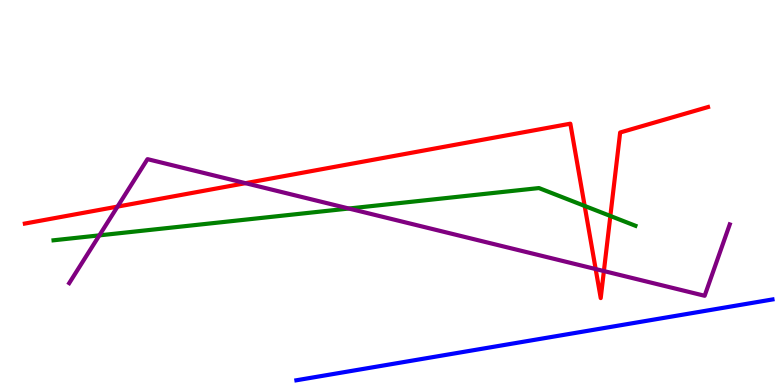[{'lines': ['blue', 'red'], 'intersections': []}, {'lines': ['green', 'red'], 'intersections': [{'x': 7.54, 'y': 4.65}, {'x': 7.88, 'y': 4.39}]}, {'lines': ['purple', 'red'], 'intersections': [{'x': 1.52, 'y': 4.63}, {'x': 3.17, 'y': 5.24}, {'x': 7.69, 'y': 3.01}, {'x': 7.79, 'y': 2.96}]}, {'lines': ['blue', 'green'], 'intersections': []}, {'lines': ['blue', 'purple'], 'intersections': []}, {'lines': ['green', 'purple'], 'intersections': [{'x': 1.28, 'y': 3.89}, {'x': 4.5, 'y': 4.58}]}]